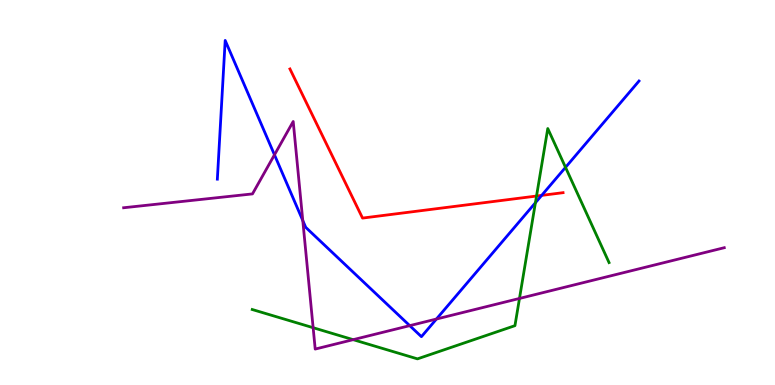[{'lines': ['blue', 'red'], 'intersections': [{'x': 6.99, 'y': 4.93}]}, {'lines': ['green', 'red'], 'intersections': [{'x': 6.92, 'y': 4.91}]}, {'lines': ['purple', 'red'], 'intersections': []}, {'lines': ['blue', 'green'], 'intersections': [{'x': 6.91, 'y': 4.73}, {'x': 7.3, 'y': 5.65}]}, {'lines': ['blue', 'purple'], 'intersections': [{'x': 3.54, 'y': 5.98}, {'x': 3.91, 'y': 4.27}, {'x': 5.29, 'y': 1.54}, {'x': 5.63, 'y': 1.71}]}, {'lines': ['green', 'purple'], 'intersections': [{'x': 4.04, 'y': 1.49}, {'x': 4.56, 'y': 1.18}, {'x': 6.7, 'y': 2.25}]}]